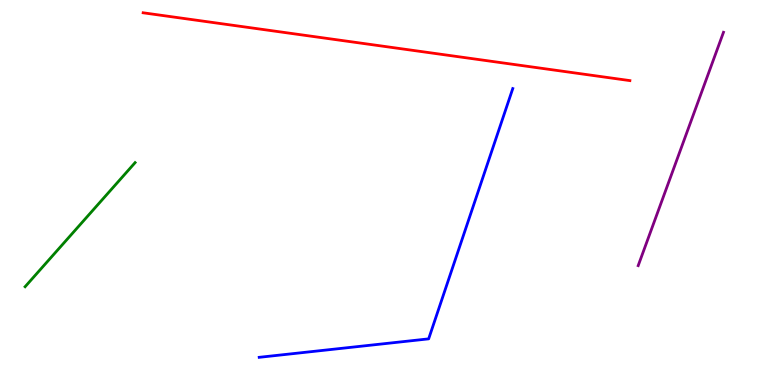[{'lines': ['blue', 'red'], 'intersections': []}, {'lines': ['green', 'red'], 'intersections': []}, {'lines': ['purple', 'red'], 'intersections': []}, {'lines': ['blue', 'green'], 'intersections': []}, {'lines': ['blue', 'purple'], 'intersections': []}, {'lines': ['green', 'purple'], 'intersections': []}]